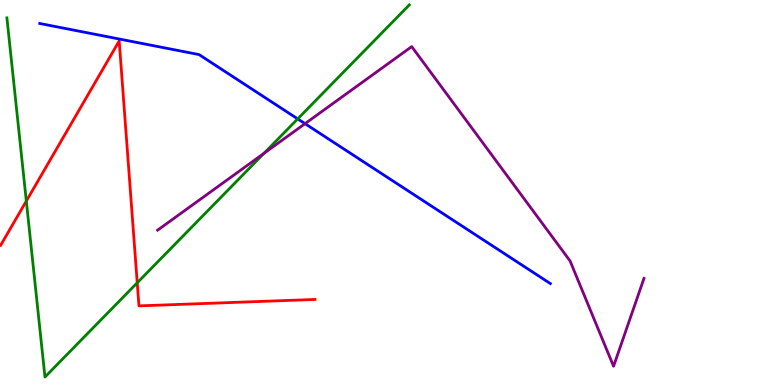[{'lines': ['blue', 'red'], 'intersections': []}, {'lines': ['green', 'red'], 'intersections': [{'x': 0.34, 'y': 4.78}, {'x': 1.77, 'y': 2.66}]}, {'lines': ['purple', 'red'], 'intersections': []}, {'lines': ['blue', 'green'], 'intersections': [{'x': 3.84, 'y': 6.91}]}, {'lines': ['blue', 'purple'], 'intersections': [{'x': 3.94, 'y': 6.79}]}, {'lines': ['green', 'purple'], 'intersections': [{'x': 3.41, 'y': 6.02}]}]